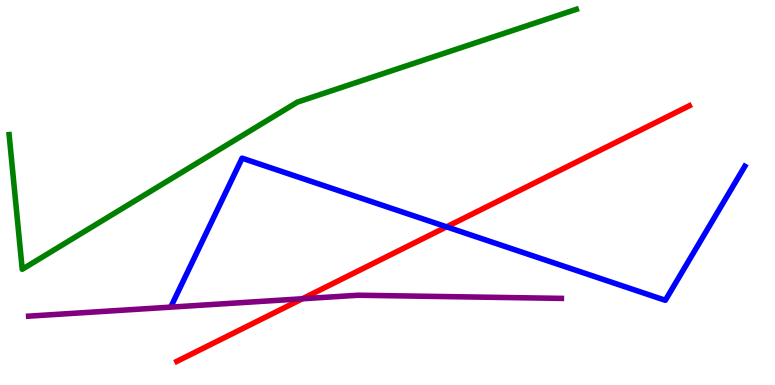[{'lines': ['blue', 'red'], 'intersections': [{'x': 5.76, 'y': 4.11}]}, {'lines': ['green', 'red'], 'intersections': []}, {'lines': ['purple', 'red'], 'intersections': [{'x': 3.9, 'y': 2.24}]}, {'lines': ['blue', 'green'], 'intersections': []}, {'lines': ['blue', 'purple'], 'intersections': []}, {'lines': ['green', 'purple'], 'intersections': []}]